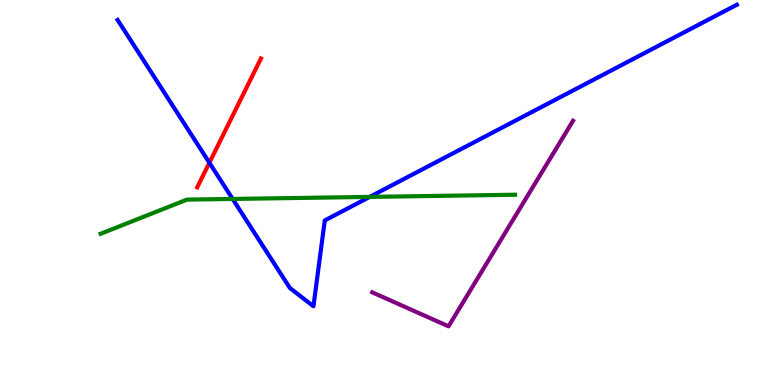[{'lines': ['blue', 'red'], 'intersections': [{'x': 2.7, 'y': 5.77}]}, {'lines': ['green', 'red'], 'intersections': []}, {'lines': ['purple', 'red'], 'intersections': []}, {'lines': ['blue', 'green'], 'intersections': [{'x': 3.0, 'y': 4.83}, {'x': 4.77, 'y': 4.89}]}, {'lines': ['blue', 'purple'], 'intersections': []}, {'lines': ['green', 'purple'], 'intersections': []}]